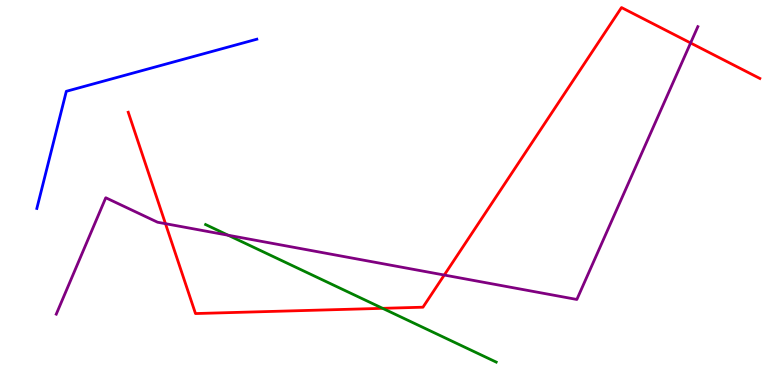[{'lines': ['blue', 'red'], 'intersections': []}, {'lines': ['green', 'red'], 'intersections': [{'x': 4.94, 'y': 1.99}]}, {'lines': ['purple', 'red'], 'intersections': [{'x': 2.14, 'y': 4.19}, {'x': 5.73, 'y': 2.86}, {'x': 8.91, 'y': 8.88}]}, {'lines': ['blue', 'green'], 'intersections': []}, {'lines': ['blue', 'purple'], 'intersections': []}, {'lines': ['green', 'purple'], 'intersections': [{'x': 2.94, 'y': 3.89}]}]